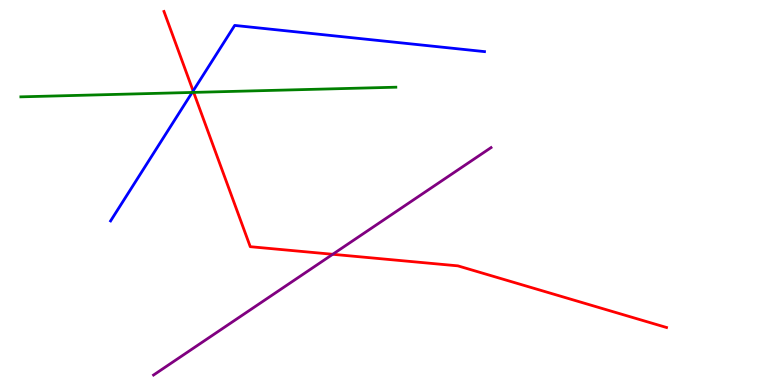[{'lines': ['blue', 'red'], 'intersections': [{'x': 2.49, 'y': 7.64}]}, {'lines': ['green', 'red'], 'intersections': [{'x': 2.5, 'y': 7.6}]}, {'lines': ['purple', 'red'], 'intersections': [{'x': 4.29, 'y': 3.39}]}, {'lines': ['blue', 'green'], 'intersections': [{'x': 2.48, 'y': 7.6}]}, {'lines': ['blue', 'purple'], 'intersections': []}, {'lines': ['green', 'purple'], 'intersections': []}]